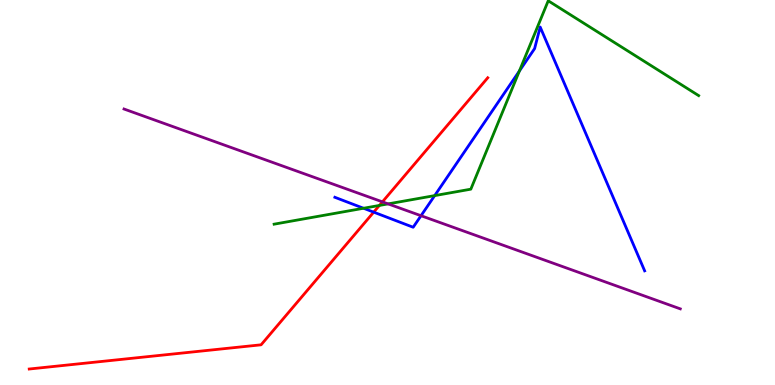[{'lines': ['blue', 'red'], 'intersections': [{'x': 4.82, 'y': 4.49}]}, {'lines': ['green', 'red'], 'intersections': [{'x': 4.9, 'y': 4.66}]}, {'lines': ['purple', 'red'], 'intersections': [{'x': 4.93, 'y': 4.76}]}, {'lines': ['blue', 'green'], 'intersections': [{'x': 4.69, 'y': 4.59}, {'x': 5.61, 'y': 4.92}, {'x': 6.7, 'y': 8.16}]}, {'lines': ['blue', 'purple'], 'intersections': [{'x': 5.43, 'y': 4.4}]}, {'lines': ['green', 'purple'], 'intersections': [{'x': 5.01, 'y': 4.7}]}]